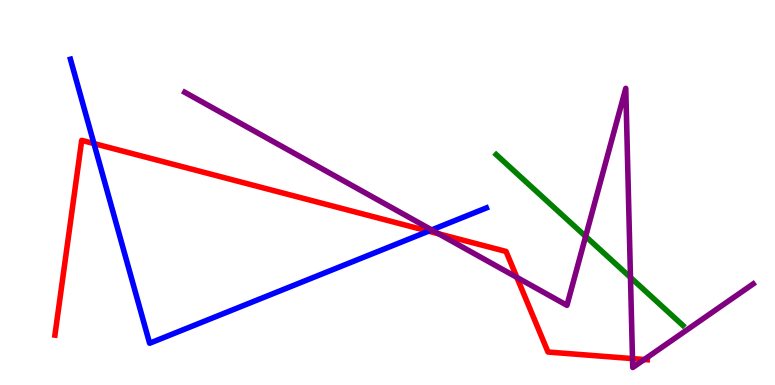[{'lines': ['blue', 'red'], 'intersections': [{'x': 1.21, 'y': 6.27}, {'x': 5.53, 'y': 4.0}]}, {'lines': ['green', 'red'], 'intersections': []}, {'lines': ['purple', 'red'], 'intersections': [{'x': 5.66, 'y': 3.93}, {'x': 6.67, 'y': 2.8}, {'x': 8.16, 'y': 0.686}, {'x': 8.31, 'y': 0.662}]}, {'lines': ['blue', 'green'], 'intersections': []}, {'lines': ['blue', 'purple'], 'intersections': [{'x': 5.57, 'y': 4.03}]}, {'lines': ['green', 'purple'], 'intersections': [{'x': 7.56, 'y': 3.86}, {'x': 8.14, 'y': 2.79}]}]